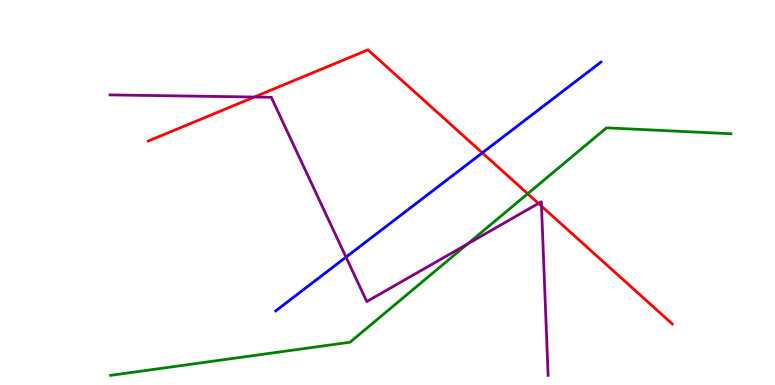[{'lines': ['blue', 'red'], 'intersections': [{'x': 6.22, 'y': 6.03}]}, {'lines': ['green', 'red'], 'intersections': [{'x': 6.81, 'y': 4.97}]}, {'lines': ['purple', 'red'], 'intersections': [{'x': 3.28, 'y': 7.48}, {'x': 6.95, 'y': 4.72}, {'x': 6.99, 'y': 4.65}]}, {'lines': ['blue', 'green'], 'intersections': []}, {'lines': ['blue', 'purple'], 'intersections': [{'x': 4.46, 'y': 3.32}]}, {'lines': ['green', 'purple'], 'intersections': [{'x': 6.03, 'y': 3.67}]}]